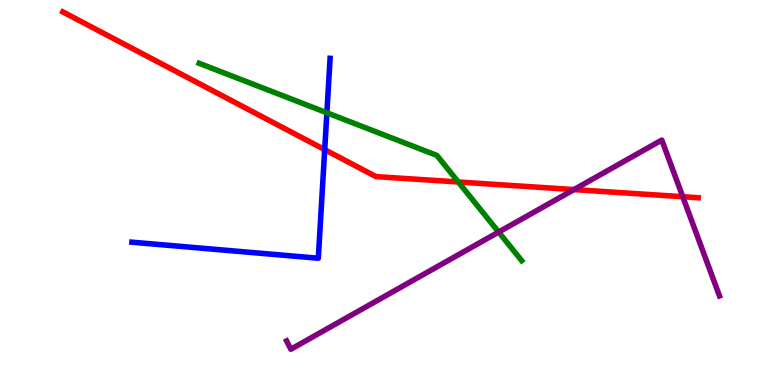[{'lines': ['blue', 'red'], 'intersections': [{'x': 4.19, 'y': 6.11}]}, {'lines': ['green', 'red'], 'intersections': [{'x': 5.91, 'y': 5.27}]}, {'lines': ['purple', 'red'], 'intersections': [{'x': 7.41, 'y': 5.08}, {'x': 8.81, 'y': 4.89}]}, {'lines': ['blue', 'green'], 'intersections': [{'x': 4.22, 'y': 7.07}]}, {'lines': ['blue', 'purple'], 'intersections': []}, {'lines': ['green', 'purple'], 'intersections': [{'x': 6.43, 'y': 3.97}]}]